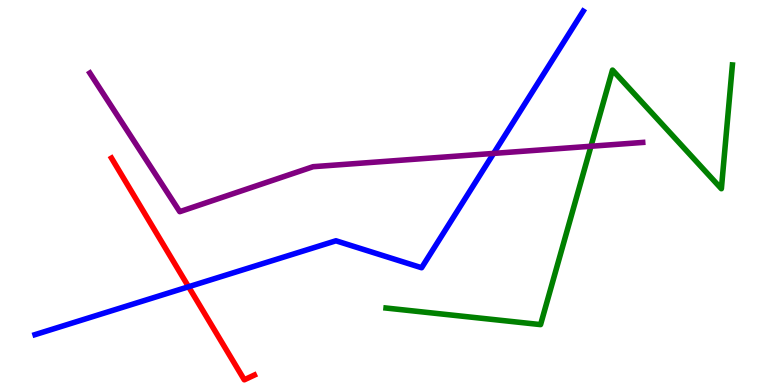[{'lines': ['blue', 'red'], 'intersections': [{'x': 2.43, 'y': 2.55}]}, {'lines': ['green', 'red'], 'intersections': []}, {'lines': ['purple', 'red'], 'intersections': []}, {'lines': ['blue', 'green'], 'intersections': []}, {'lines': ['blue', 'purple'], 'intersections': [{'x': 6.37, 'y': 6.02}]}, {'lines': ['green', 'purple'], 'intersections': [{'x': 7.63, 'y': 6.2}]}]